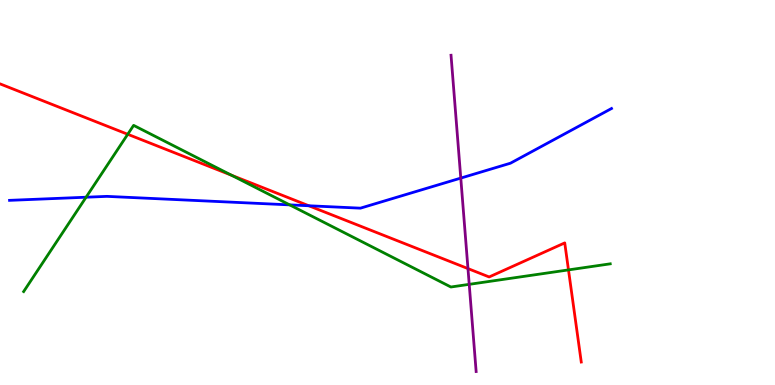[{'lines': ['blue', 'red'], 'intersections': [{'x': 3.98, 'y': 4.66}]}, {'lines': ['green', 'red'], 'intersections': [{'x': 1.65, 'y': 6.51}, {'x': 2.99, 'y': 5.45}, {'x': 7.34, 'y': 2.99}]}, {'lines': ['purple', 'red'], 'intersections': [{'x': 6.04, 'y': 3.02}]}, {'lines': ['blue', 'green'], 'intersections': [{'x': 1.11, 'y': 4.88}, {'x': 3.74, 'y': 4.68}]}, {'lines': ['blue', 'purple'], 'intersections': [{'x': 5.95, 'y': 5.37}]}, {'lines': ['green', 'purple'], 'intersections': [{'x': 6.05, 'y': 2.61}]}]